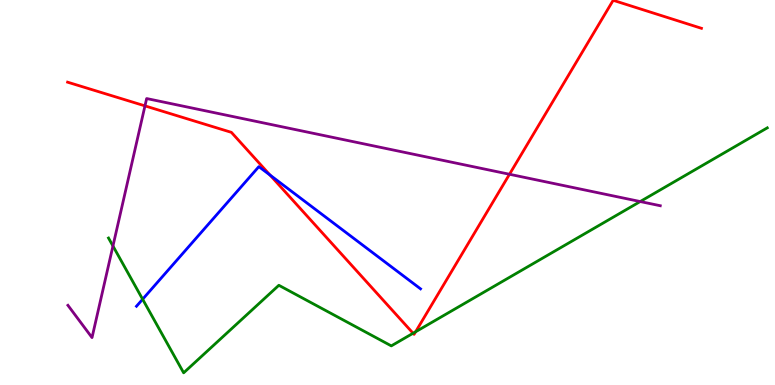[{'lines': ['blue', 'red'], 'intersections': [{'x': 3.48, 'y': 5.45}]}, {'lines': ['green', 'red'], 'intersections': [{'x': 5.33, 'y': 1.34}, {'x': 5.36, 'y': 1.38}]}, {'lines': ['purple', 'red'], 'intersections': [{'x': 1.87, 'y': 7.25}, {'x': 6.57, 'y': 5.47}]}, {'lines': ['blue', 'green'], 'intersections': [{'x': 1.84, 'y': 2.23}]}, {'lines': ['blue', 'purple'], 'intersections': []}, {'lines': ['green', 'purple'], 'intersections': [{'x': 1.46, 'y': 3.61}, {'x': 8.26, 'y': 4.77}]}]